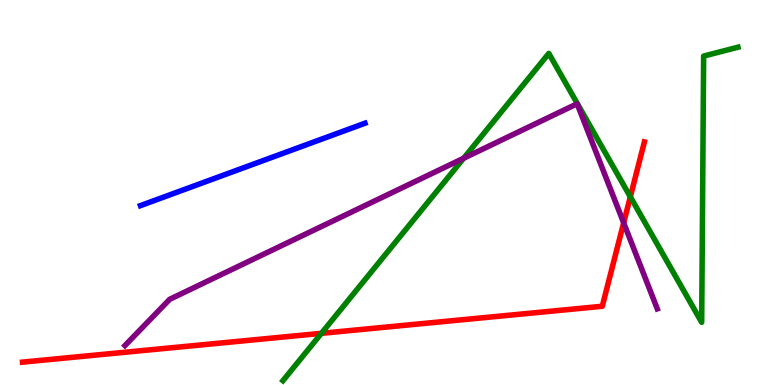[{'lines': ['blue', 'red'], 'intersections': []}, {'lines': ['green', 'red'], 'intersections': [{'x': 4.15, 'y': 1.34}, {'x': 8.13, 'y': 4.89}]}, {'lines': ['purple', 'red'], 'intersections': [{'x': 8.05, 'y': 4.21}]}, {'lines': ['blue', 'green'], 'intersections': []}, {'lines': ['blue', 'purple'], 'intersections': []}, {'lines': ['green', 'purple'], 'intersections': [{'x': 5.98, 'y': 5.89}]}]